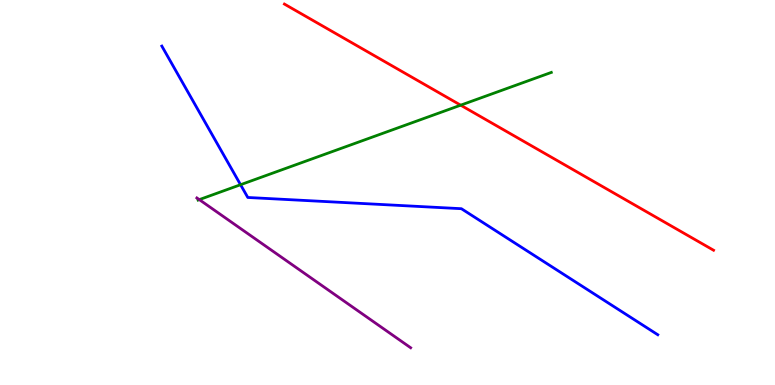[{'lines': ['blue', 'red'], 'intersections': []}, {'lines': ['green', 'red'], 'intersections': [{'x': 5.94, 'y': 7.27}]}, {'lines': ['purple', 'red'], 'intersections': []}, {'lines': ['blue', 'green'], 'intersections': [{'x': 3.1, 'y': 5.2}]}, {'lines': ['blue', 'purple'], 'intersections': []}, {'lines': ['green', 'purple'], 'intersections': [{'x': 2.57, 'y': 4.81}]}]